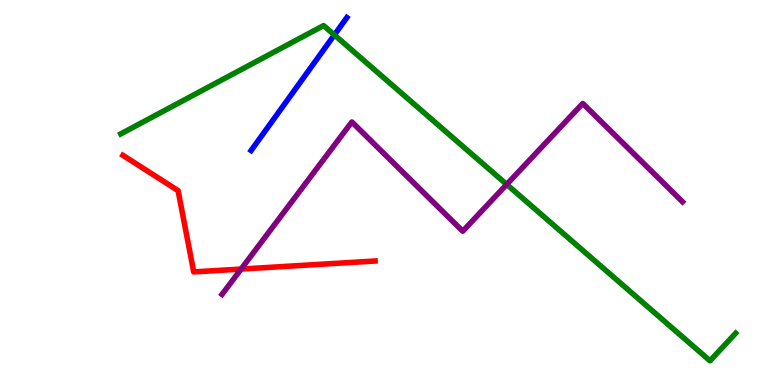[{'lines': ['blue', 'red'], 'intersections': []}, {'lines': ['green', 'red'], 'intersections': []}, {'lines': ['purple', 'red'], 'intersections': [{'x': 3.11, 'y': 3.01}]}, {'lines': ['blue', 'green'], 'intersections': [{'x': 4.31, 'y': 9.09}]}, {'lines': ['blue', 'purple'], 'intersections': []}, {'lines': ['green', 'purple'], 'intersections': [{'x': 6.54, 'y': 5.21}]}]